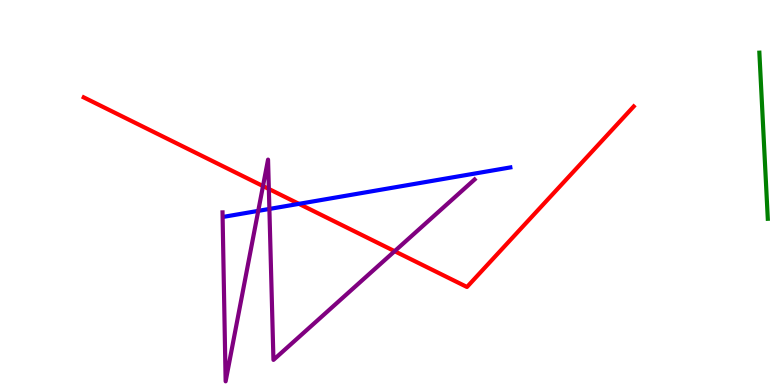[{'lines': ['blue', 'red'], 'intersections': [{'x': 3.86, 'y': 4.71}]}, {'lines': ['green', 'red'], 'intersections': []}, {'lines': ['purple', 'red'], 'intersections': [{'x': 3.39, 'y': 5.17}, {'x': 3.47, 'y': 5.09}, {'x': 5.09, 'y': 3.48}]}, {'lines': ['blue', 'green'], 'intersections': []}, {'lines': ['blue', 'purple'], 'intersections': [{'x': 3.33, 'y': 4.52}, {'x': 3.48, 'y': 4.57}]}, {'lines': ['green', 'purple'], 'intersections': []}]